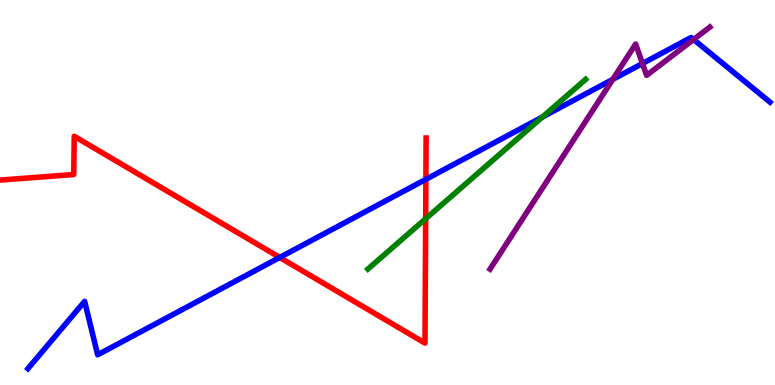[{'lines': ['blue', 'red'], 'intersections': [{'x': 3.61, 'y': 3.31}, {'x': 5.5, 'y': 5.34}]}, {'lines': ['green', 'red'], 'intersections': [{'x': 5.49, 'y': 4.32}]}, {'lines': ['purple', 'red'], 'intersections': []}, {'lines': ['blue', 'green'], 'intersections': [{'x': 7.0, 'y': 6.96}]}, {'lines': ['blue', 'purple'], 'intersections': [{'x': 7.91, 'y': 7.94}, {'x': 8.29, 'y': 8.35}, {'x': 8.95, 'y': 8.97}]}, {'lines': ['green', 'purple'], 'intersections': []}]